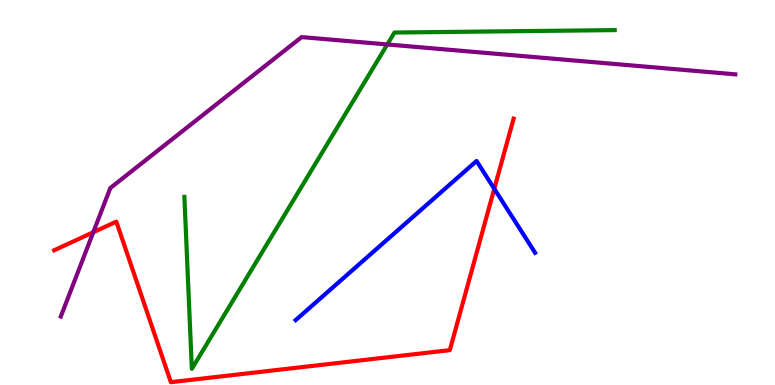[{'lines': ['blue', 'red'], 'intersections': [{'x': 6.38, 'y': 5.1}]}, {'lines': ['green', 'red'], 'intersections': []}, {'lines': ['purple', 'red'], 'intersections': [{'x': 1.2, 'y': 3.97}]}, {'lines': ['blue', 'green'], 'intersections': []}, {'lines': ['blue', 'purple'], 'intersections': []}, {'lines': ['green', 'purple'], 'intersections': [{'x': 5.0, 'y': 8.85}]}]